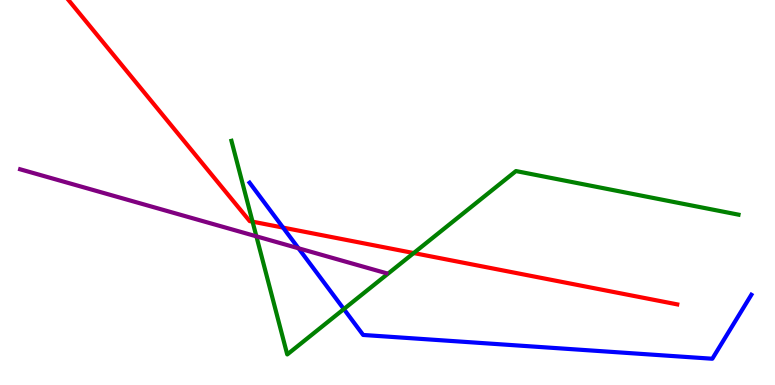[{'lines': ['blue', 'red'], 'intersections': [{'x': 3.65, 'y': 4.09}]}, {'lines': ['green', 'red'], 'intersections': [{'x': 3.26, 'y': 4.24}, {'x': 5.34, 'y': 3.43}]}, {'lines': ['purple', 'red'], 'intersections': []}, {'lines': ['blue', 'green'], 'intersections': [{'x': 4.44, 'y': 1.97}]}, {'lines': ['blue', 'purple'], 'intersections': [{'x': 3.85, 'y': 3.55}]}, {'lines': ['green', 'purple'], 'intersections': [{'x': 3.31, 'y': 3.86}]}]